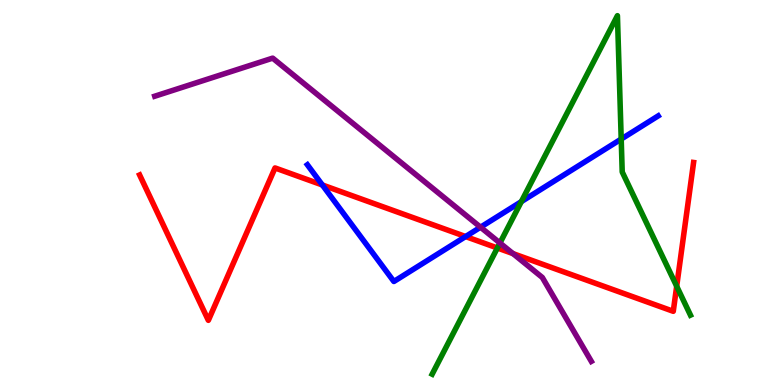[{'lines': ['blue', 'red'], 'intersections': [{'x': 4.16, 'y': 5.2}, {'x': 6.01, 'y': 3.86}]}, {'lines': ['green', 'red'], 'intersections': [{'x': 6.42, 'y': 3.56}, {'x': 8.73, 'y': 2.56}]}, {'lines': ['purple', 'red'], 'intersections': [{'x': 6.62, 'y': 3.41}]}, {'lines': ['blue', 'green'], 'intersections': [{'x': 6.73, 'y': 4.76}, {'x': 8.02, 'y': 6.39}]}, {'lines': ['blue', 'purple'], 'intersections': [{'x': 6.2, 'y': 4.1}]}, {'lines': ['green', 'purple'], 'intersections': [{'x': 6.45, 'y': 3.69}]}]